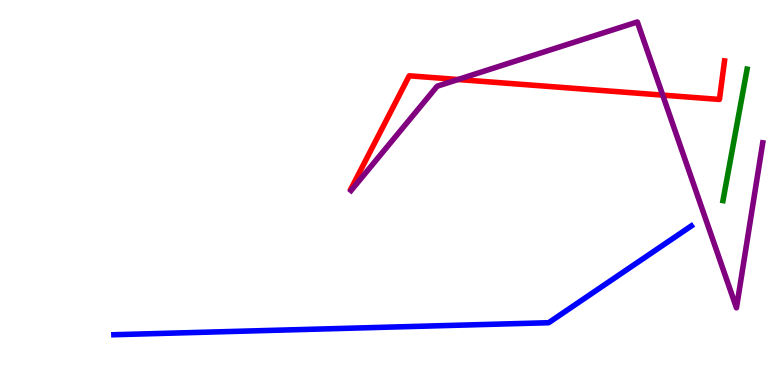[{'lines': ['blue', 'red'], 'intersections': []}, {'lines': ['green', 'red'], 'intersections': []}, {'lines': ['purple', 'red'], 'intersections': [{'x': 5.91, 'y': 7.93}, {'x': 8.55, 'y': 7.53}]}, {'lines': ['blue', 'green'], 'intersections': []}, {'lines': ['blue', 'purple'], 'intersections': []}, {'lines': ['green', 'purple'], 'intersections': []}]